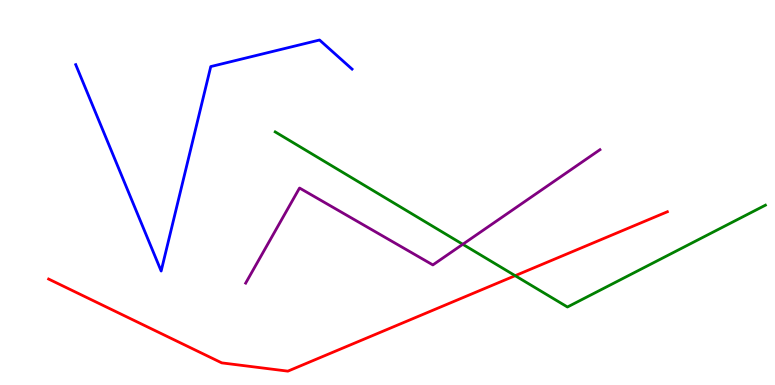[{'lines': ['blue', 'red'], 'intersections': []}, {'lines': ['green', 'red'], 'intersections': [{'x': 6.65, 'y': 2.84}]}, {'lines': ['purple', 'red'], 'intersections': []}, {'lines': ['blue', 'green'], 'intersections': []}, {'lines': ['blue', 'purple'], 'intersections': []}, {'lines': ['green', 'purple'], 'intersections': [{'x': 5.97, 'y': 3.65}]}]